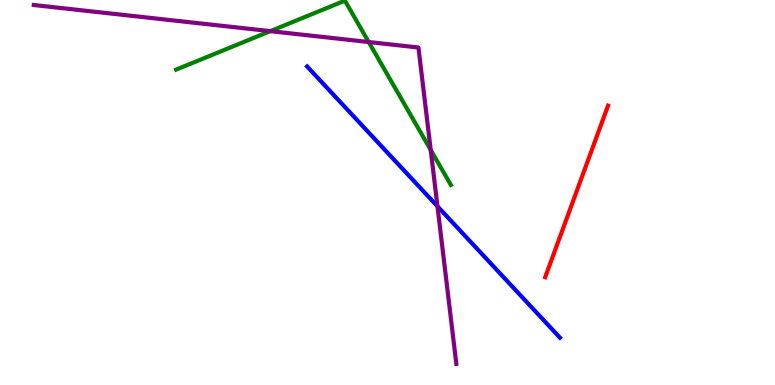[{'lines': ['blue', 'red'], 'intersections': []}, {'lines': ['green', 'red'], 'intersections': []}, {'lines': ['purple', 'red'], 'intersections': []}, {'lines': ['blue', 'green'], 'intersections': []}, {'lines': ['blue', 'purple'], 'intersections': [{'x': 5.64, 'y': 4.64}]}, {'lines': ['green', 'purple'], 'intersections': [{'x': 3.49, 'y': 9.19}, {'x': 4.76, 'y': 8.91}, {'x': 5.56, 'y': 6.11}]}]